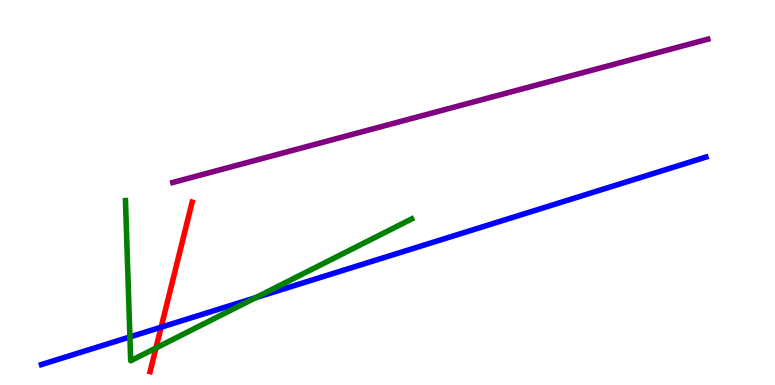[{'lines': ['blue', 'red'], 'intersections': [{'x': 2.08, 'y': 1.5}]}, {'lines': ['green', 'red'], 'intersections': [{'x': 2.01, 'y': 0.961}]}, {'lines': ['purple', 'red'], 'intersections': []}, {'lines': ['blue', 'green'], 'intersections': [{'x': 1.68, 'y': 1.25}, {'x': 3.3, 'y': 2.27}]}, {'lines': ['blue', 'purple'], 'intersections': []}, {'lines': ['green', 'purple'], 'intersections': []}]